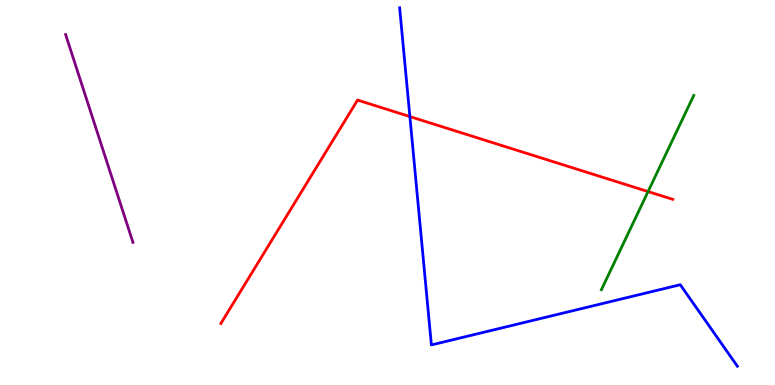[{'lines': ['blue', 'red'], 'intersections': [{'x': 5.29, 'y': 6.97}]}, {'lines': ['green', 'red'], 'intersections': [{'x': 8.36, 'y': 5.02}]}, {'lines': ['purple', 'red'], 'intersections': []}, {'lines': ['blue', 'green'], 'intersections': []}, {'lines': ['blue', 'purple'], 'intersections': []}, {'lines': ['green', 'purple'], 'intersections': []}]